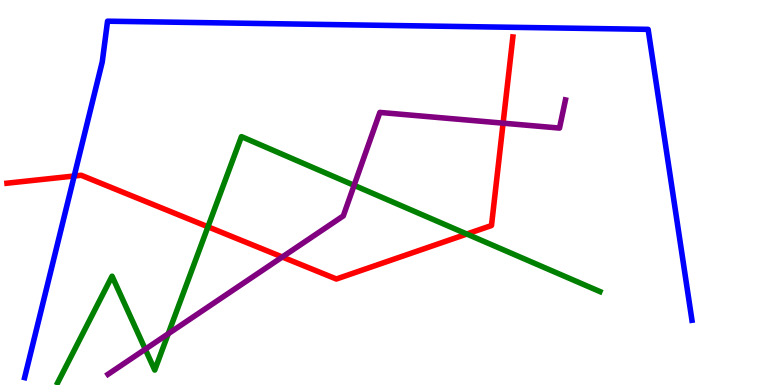[{'lines': ['blue', 'red'], 'intersections': [{'x': 0.957, 'y': 5.43}]}, {'lines': ['green', 'red'], 'intersections': [{'x': 2.68, 'y': 4.11}, {'x': 6.02, 'y': 3.92}]}, {'lines': ['purple', 'red'], 'intersections': [{'x': 3.64, 'y': 3.32}, {'x': 6.49, 'y': 6.8}]}, {'lines': ['blue', 'green'], 'intersections': []}, {'lines': ['blue', 'purple'], 'intersections': []}, {'lines': ['green', 'purple'], 'intersections': [{'x': 1.87, 'y': 0.929}, {'x': 2.17, 'y': 1.33}, {'x': 4.57, 'y': 5.19}]}]